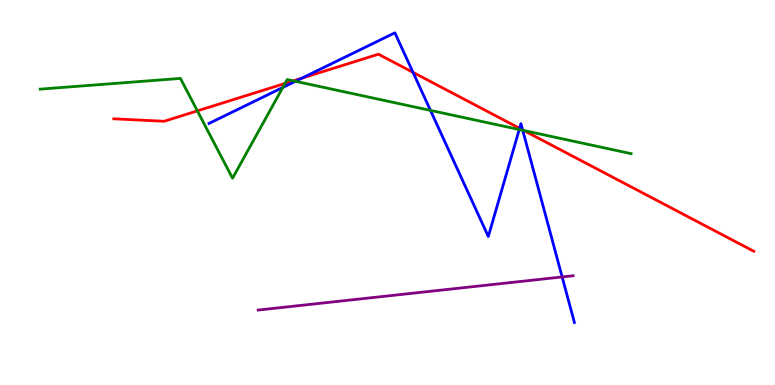[{'lines': ['blue', 'red'], 'intersections': [{'x': 3.89, 'y': 7.97}, {'x': 5.33, 'y': 8.12}, {'x': 6.7, 'y': 6.67}, {'x': 6.74, 'y': 6.63}]}, {'lines': ['green', 'red'], 'intersections': [{'x': 2.55, 'y': 7.12}, {'x': 3.68, 'y': 7.83}, {'x': 3.78, 'y': 7.9}, {'x': 6.76, 'y': 6.61}]}, {'lines': ['purple', 'red'], 'intersections': []}, {'lines': ['blue', 'green'], 'intersections': [{'x': 3.65, 'y': 7.73}, {'x': 3.81, 'y': 7.89}, {'x': 5.55, 'y': 7.13}, {'x': 6.7, 'y': 6.64}, {'x': 6.74, 'y': 6.62}]}, {'lines': ['blue', 'purple'], 'intersections': [{'x': 7.25, 'y': 2.81}]}, {'lines': ['green', 'purple'], 'intersections': []}]